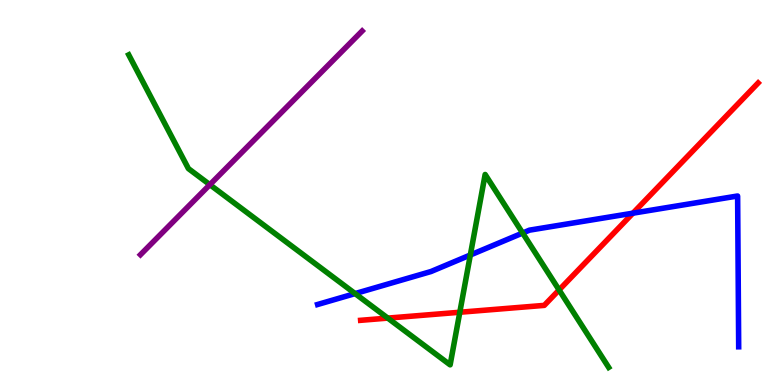[{'lines': ['blue', 'red'], 'intersections': [{'x': 8.17, 'y': 4.46}]}, {'lines': ['green', 'red'], 'intersections': [{'x': 5.0, 'y': 1.74}, {'x': 5.93, 'y': 1.89}, {'x': 7.21, 'y': 2.47}]}, {'lines': ['purple', 'red'], 'intersections': []}, {'lines': ['blue', 'green'], 'intersections': [{'x': 4.58, 'y': 2.37}, {'x': 6.07, 'y': 3.38}, {'x': 6.74, 'y': 3.95}]}, {'lines': ['blue', 'purple'], 'intersections': []}, {'lines': ['green', 'purple'], 'intersections': [{'x': 2.71, 'y': 5.2}]}]